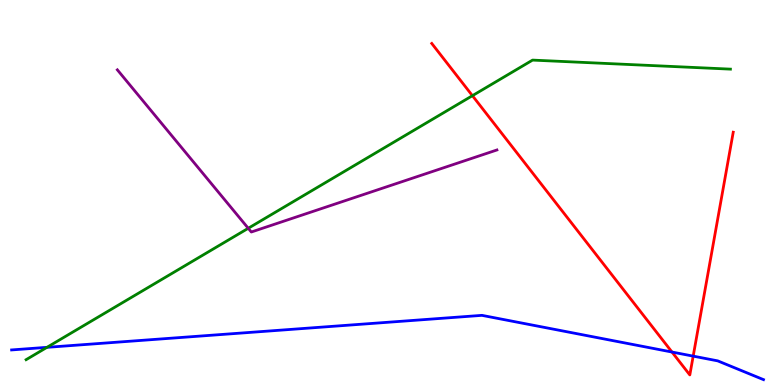[{'lines': ['blue', 'red'], 'intersections': [{'x': 8.67, 'y': 0.856}, {'x': 8.94, 'y': 0.75}]}, {'lines': ['green', 'red'], 'intersections': [{'x': 6.1, 'y': 7.51}]}, {'lines': ['purple', 'red'], 'intersections': []}, {'lines': ['blue', 'green'], 'intersections': [{'x': 0.606, 'y': 0.978}]}, {'lines': ['blue', 'purple'], 'intersections': []}, {'lines': ['green', 'purple'], 'intersections': [{'x': 3.2, 'y': 4.07}]}]